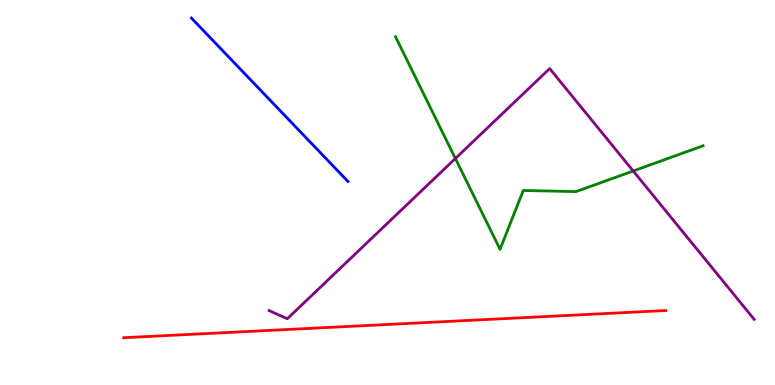[{'lines': ['blue', 'red'], 'intersections': []}, {'lines': ['green', 'red'], 'intersections': []}, {'lines': ['purple', 'red'], 'intersections': []}, {'lines': ['blue', 'green'], 'intersections': []}, {'lines': ['blue', 'purple'], 'intersections': []}, {'lines': ['green', 'purple'], 'intersections': [{'x': 5.88, 'y': 5.88}, {'x': 8.17, 'y': 5.56}]}]